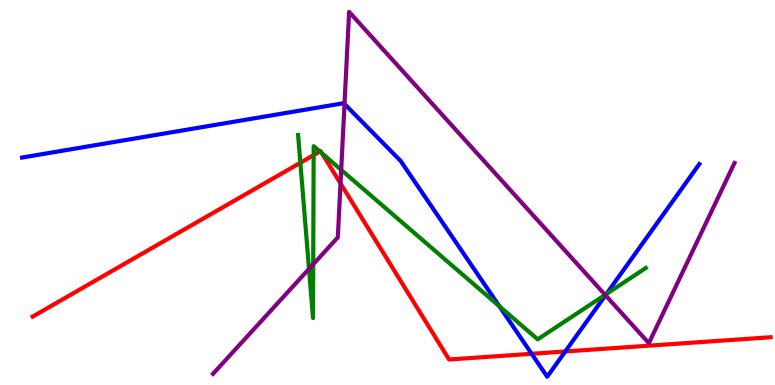[{'lines': ['blue', 'red'], 'intersections': [{'x': 6.86, 'y': 0.811}, {'x': 7.29, 'y': 0.871}]}, {'lines': ['green', 'red'], 'intersections': [{'x': 3.88, 'y': 5.77}, {'x': 4.05, 'y': 5.97}, {'x': 4.13, 'y': 6.06}, {'x': 4.15, 'y': 6.02}]}, {'lines': ['purple', 'red'], 'intersections': [{'x': 4.39, 'y': 5.24}]}, {'lines': ['blue', 'green'], 'intersections': [{'x': 6.44, 'y': 2.04}, {'x': 7.82, 'y': 2.36}]}, {'lines': ['blue', 'purple'], 'intersections': [{'x': 4.45, 'y': 7.3}, {'x': 7.81, 'y': 2.33}]}, {'lines': ['green', 'purple'], 'intersections': [{'x': 3.99, 'y': 3.02}, {'x': 4.04, 'y': 3.14}, {'x': 4.4, 'y': 5.59}, {'x': 7.81, 'y': 2.34}]}]